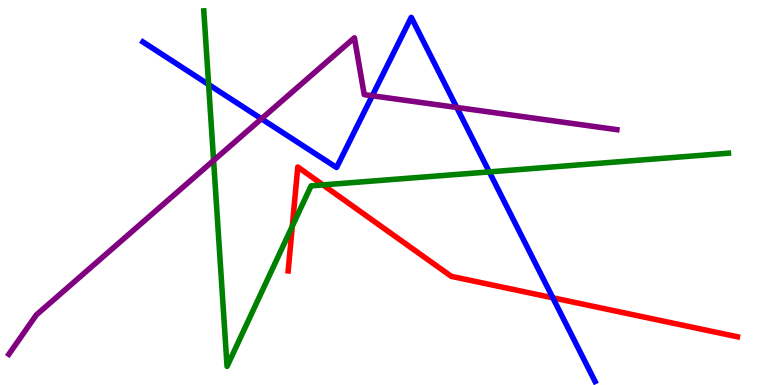[{'lines': ['blue', 'red'], 'intersections': [{'x': 7.13, 'y': 2.26}]}, {'lines': ['green', 'red'], 'intersections': [{'x': 3.77, 'y': 4.12}, {'x': 4.17, 'y': 5.2}]}, {'lines': ['purple', 'red'], 'intersections': []}, {'lines': ['blue', 'green'], 'intersections': [{'x': 2.69, 'y': 7.8}, {'x': 6.31, 'y': 5.54}]}, {'lines': ['blue', 'purple'], 'intersections': [{'x': 3.37, 'y': 6.91}, {'x': 4.8, 'y': 7.51}, {'x': 5.89, 'y': 7.21}]}, {'lines': ['green', 'purple'], 'intersections': [{'x': 2.76, 'y': 5.83}]}]